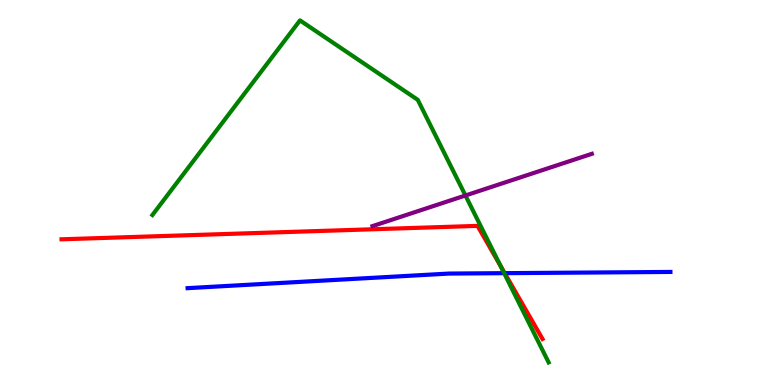[{'lines': ['blue', 'red'], 'intersections': [{'x': 6.51, 'y': 2.9}]}, {'lines': ['green', 'red'], 'intersections': [{'x': 6.46, 'y': 3.09}]}, {'lines': ['purple', 'red'], 'intersections': []}, {'lines': ['blue', 'green'], 'intersections': [{'x': 6.51, 'y': 2.9}]}, {'lines': ['blue', 'purple'], 'intersections': []}, {'lines': ['green', 'purple'], 'intersections': [{'x': 6.01, 'y': 4.92}]}]